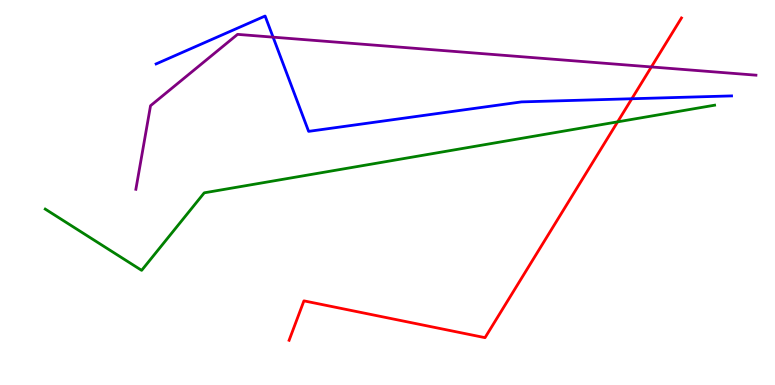[{'lines': ['blue', 'red'], 'intersections': [{'x': 8.15, 'y': 7.44}]}, {'lines': ['green', 'red'], 'intersections': [{'x': 7.97, 'y': 6.84}]}, {'lines': ['purple', 'red'], 'intersections': [{'x': 8.4, 'y': 8.26}]}, {'lines': ['blue', 'green'], 'intersections': []}, {'lines': ['blue', 'purple'], 'intersections': [{'x': 3.52, 'y': 9.03}]}, {'lines': ['green', 'purple'], 'intersections': []}]